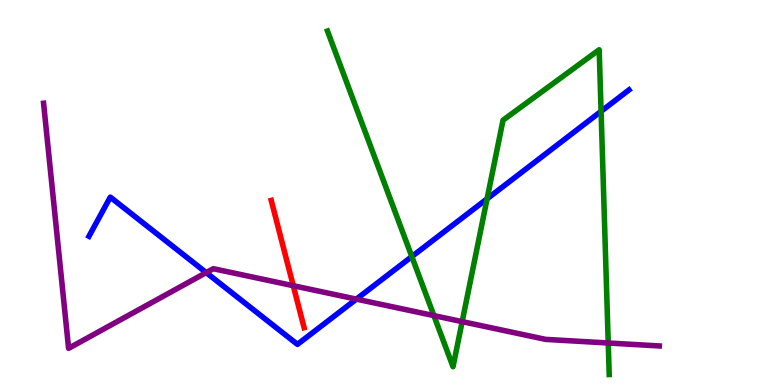[{'lines': ['blue', 'red'], 'intersections': []}, {'lines': ['green', 'red'], 'intersections': []}, {'lines': ['purple', 'red'], 'intersections': [{'x': 3.78, 'y': 2.58}]}, {'lines': ['blue', 'green'], 'intersections': [{'x': 5.31, 'y': 3.34}, {'x': 6.28, 'y': 4.84}, {'x': 7.76, 'y': 7.11}]}, {'lines': ['blue', 'purple'], 'intersections': [{'x': 2.66, 'y': 2.92}, {'x': 4.6, 'y': 2.23}]}, {'lines': ['green', 'purple'], 'intersections': [{'x': 5.6, 'y': 1.8}, {'x': 5.96, 'y': 1.65}, {'x': 7.85, 'y': 1.09}]}]